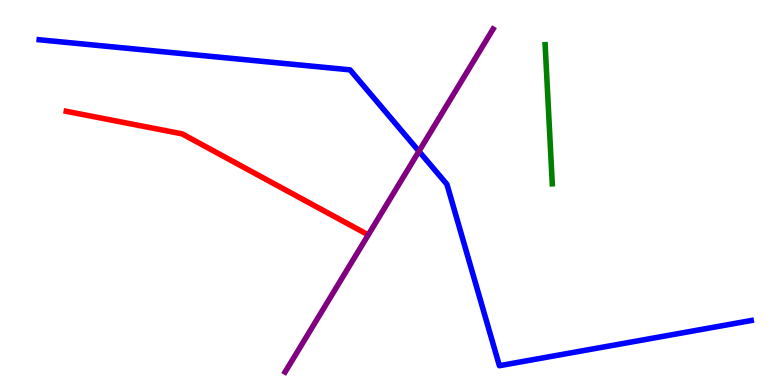[{'lines': ['blue', 'red'], 'intersections': []}, {'lines': ['green', 'red'], 'intersections': []}, {'lines': ['purple', 'red'], 'intersections': []}, {'lines': ['blue', 'green'], 'intersections': []}, {'lines': ['blue', 'purple'], 'intersections': [{'x': 5.41, 'y': 6.07}]}, {'lines': ['green', 'purple'], 'intersections': []}]